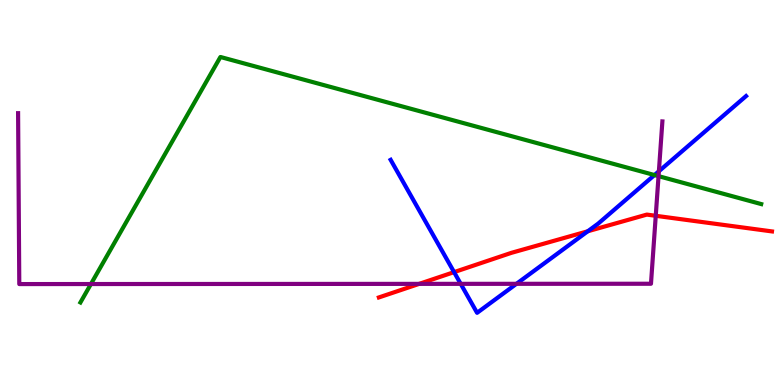[{'lines': ['blue', 'red'], 'intersections': [{'x': 5.86, 'y': 2.93}, {'x': 7.58, 'y': 3.99}]}, {'lines': ['green', 'red'], 'intersections': []}, {'lines': ['purple', 'red'], 'intersections': [{'x': 5.41, 'y': 2.63}, {'x': 8.46, 'y': 4.4}]}, {'lines': ['blue', 'green'], 'intersections': [{'x': 8.45, 'y': 5.45}]}, {'lines': ['blue', 'purple'], 'intersections': [{'x': 5.94, 'y': 2.63}, {'x': 6.66, 'y': 2.63}, {'x': 8.5, 'y': 5.55}]}, {'lines': ['green', 'purple'], 'intersections': [{'x': 1.17, 'y': 2.62}, {'x': 8.5, 'y': 5.42}]}]